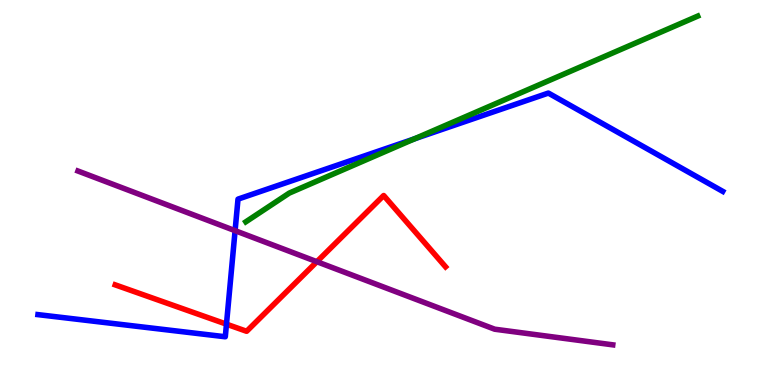[{'lines': ['blue', 'red'], 'intersections': [{'x': 2.92, 'y': 1.58}]}, {'lines': ['green', 'red'], 'intersections': []}, {'lines': ['purple', 'red'], 'intersections': [{'x': 4.09, 'y': 3.2}]}, {'lines': ['blue', 'green'], 'intersections': [{'x': 5.35, 'y': 6.39}]}, {'lines': ['blue', 'purple'], 'intersections': [{'x': 3.03, 'y': 4.01}]}, {'lines': ['green', 'purple'], 'intersections': []}]